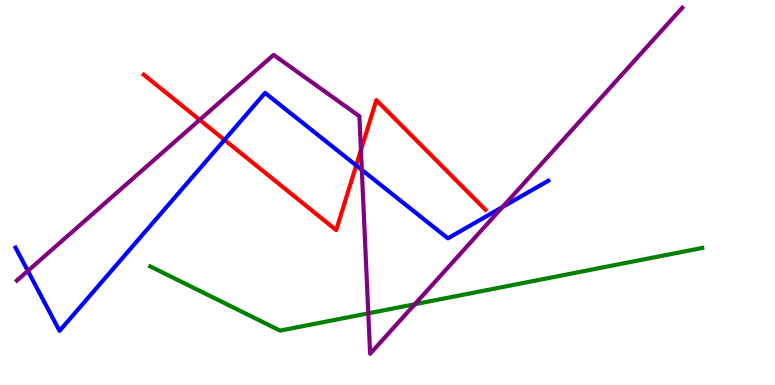[{'lines': ['blue', 'red'], 'intersections': [{'x': 2.9, 'y': 6.37}, {'x': 4.6, 'y': 5.7}]}, {'lines': ['green', 'red'], 'intersections': []}, {'lines': ['purple', 'red'], 'intersections': [{'x': 2.58, 'y': 6.89}, {'x': 4.66, 'y': 6.1}]}, {'lines': ['blue', 'green'], 'intersections': []}, {'lines': ['blue', 'purple'], 'intersections': [{'x': 0.359, 'y': 2.96}, {'x': 4.67, 'y': 5.59}, {'x': 6.48, 'y': 4.62}]}, {'lines': ['green', 'purple'], 'intersections': [{'x': 4.75, 'y': 1.86}, {'x': 5.35, 'y': 2.1}]}]